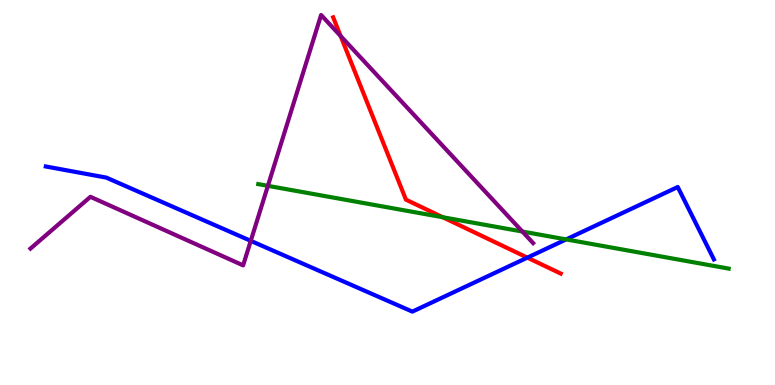[{'lines': ['blue', 'red'], 'intersections': [{'x': 6.8, 'y': 3.31}]}, {'lines': ['green', 'red'], 'intersections': [{'x': 5.71, 'y': 4.36}]}, {'lines': ['purple', 'red'], 'intersections': [{'x': 4.4, 'y': 9.06}]}, {'lines': ['blue', 'green'], 'intersections': [{'x': 7.31, 'y': 3.78}]}, {'lines': ['blue', 'purple'], 'intersections': [{'x': 3.24, 'y': 3.74}]}, {'lines': ['green', 'purple'], 'intersections': [{'x': 3.46, 'y': 5.17}, {'x': 6.74, 'y': 3.99}]}]